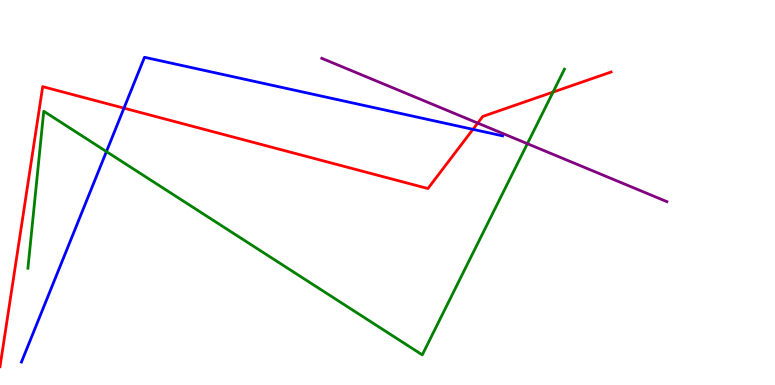[{'lines': ['blue', 'red'], 'intersections': [{'x': 1.6, 'y': 7.19}, {'x': 6.1, 'y': 6.64}]}, {'lines': ['green', 'red'], 'intersections': [{'x': 7.14, 'y': 7.61}]}, {'lines': ['purple', 'red'], 'intersections': [{'x': 6.16, 'y': 6.8}]}, {'lines': ['blue', 'green'], 'intersections': [{'x': 1.37, 'y': 6.06}]}, {'lines': ['blue', 'purple'], 'intersections': []}, {'lines': ['green', 'purple'], 'intersections': [{'x': 6.8, 'y': 6.27}]}]